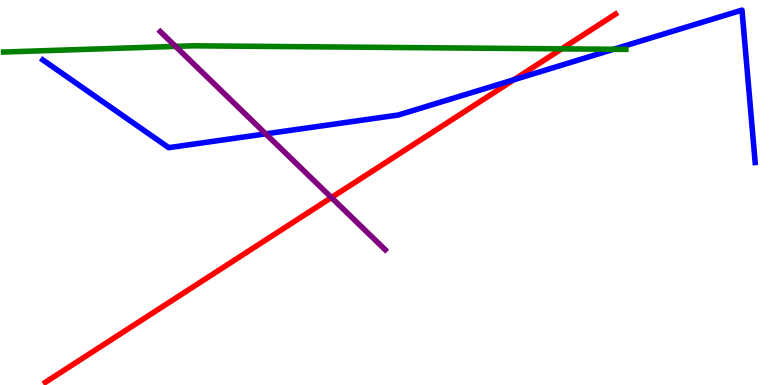[{'lines': ['blue', 'red'], 'intersections': [{'x': 6.63, 'y': 7.93}]}, {'lines': ['green', 'red'], 'intersections': [{'x': 7.25, 'y': 8.73}]}, {'lines': ['purple', 'red'], 'intersections': [{'x': 4.28, 'y': 4.87}]}, {'lines': ['blue', 'green'], 'intersections': [{'x': 7.92, 'y': 8.72}]}, {'lines': ['blue', 'purple'], 'intersections': [{'x': 3.43, 'y': 6.52}]}, {'lines': ['green', 'purple'], 'intersections': [{'x': 2.27, 'y': 8.8}]}]